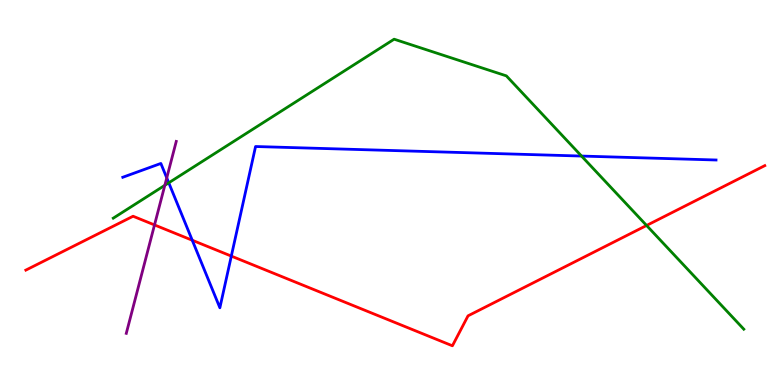[{'lines': ['blue', 'red'], 'intersections': [{'x': 2.48, 'y': 3.76}, {'x': 2.98, 'y': 3.35}]}, {'lines': ['green', 'red'], 'intersections': [{'x': 8.34, 'y': 4.14}]}, {'lines': ['purple', 'red'], 'intersections': [{'x': 1.99, 'y': 4.16}]}, {'lines': ['blue', 'green'], 'intersections': [{'x': 2.18, 'y': 5.25}, {'x': 7.5, 'y': 5.95}]}, {'lines': ['blue', 'purple'], 'intersections': [{'x': 2.15, 'y': 5.38}]}, {'lines': ['green', 'purple'], 'intersections': [{'x': 2.13, 'y': 5.19}]}]